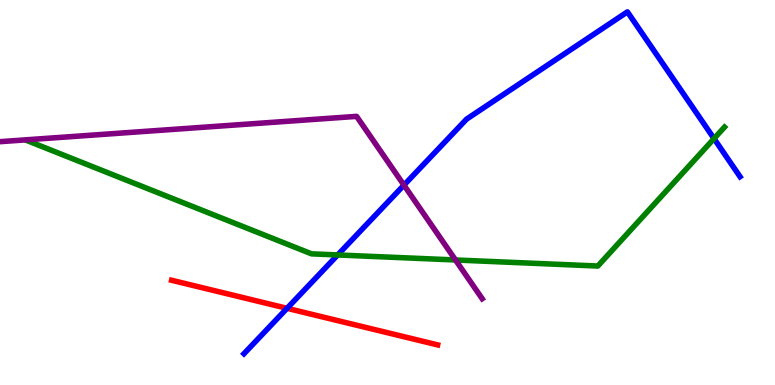[{'lines': ['blue', 'red'], 'intersections': [{'x': 3.7, 'y': 1.99}]}, {'lines': ['green', 'red'], 'intersections': []}, {'lines': ['purple', 'red'], 'intersections': []}, {'lines': ['blue', 'green'], 'intersections': [{'x': 4.36, 'y': 3.38}, {'x': 9.21, 'y': 6.4}]}, {'lines': ['blue', 'purple'], 'intersections': [{'x': 5.21, 'y': 5.19}]}, {'lines': ['green', 'purple'], 'intersections': [{'x': 5.88, 'y': 3.25}]}]